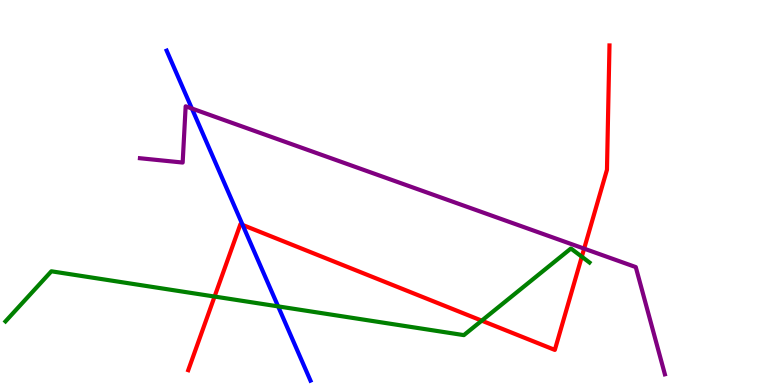[{'lines': ['blue', 'red'], 'intersections': [{'x': 3.13, 'y': 4.16}]}, {'lines': ['green', 'red'], 'intersections': [{'x': 2.77, 'y': 2.3}, {'x': 6.22, 'y': 1.67}, {'x': 7.51, 'y': 3.33}]}, {'lines': ['purple', 'red'], 'intersections': [{'x': 7.54, 'y': 3.54}]}, {'lines': ['blue', 'green'], 'intersections': [{'x': 3.59, 'y': 2.04}]}, {'lines': ['blue', 'purple'], 'intersections': [{'x': 2.48, 'y': 7.18}]}, {'lines': ['green', 'purple'], 'intersections': []}]